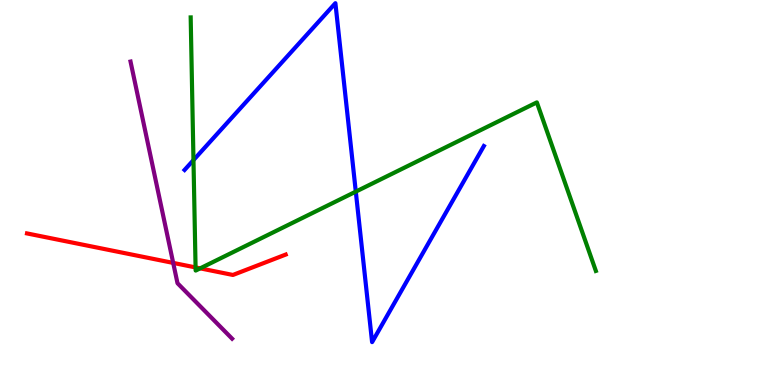[{'lines': ['blue', 'red'], 'intersections': []}, {'lines': ['green', 'red'], 'intersections': [{'x': 2.52, 'y': 3.05}, {'x': 2.58, 'y': 3.03}]}, {'lines': ['purple', 'red'], 'intersections': [{'x': 2.23, 'y': 3.17}]}, {'lines': ['blue', 'green'], 'intersections': [{'x': 2.5, 'y': 5.84}, {'x': 4.59, 'y': 5.02}]}, {'lines': ['blue', 'purple'], 'intersections': []}, {'lines': ['green', 'purple'], 'intersections': []}]